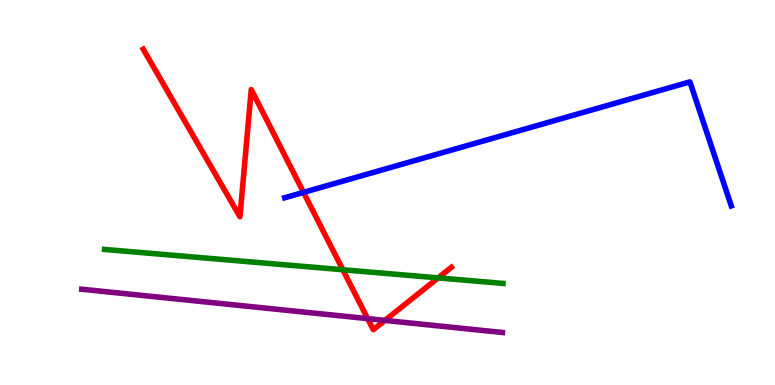[{'lines': ['blue', 'red'], 'intersections': [{'x': 3.92, 'y': 5.0}]}, {'lines': ['green', 'red'], 'intersections': [{'x': 4.42, 'y': 2.99}, {'x': 5.65, 'y': 2.78}]}, {'lines': ['purple', 'red'], 'intersections': [{'x': 4.74, 'y': 1.72}, {'x': 4.97, 'y': 1.68}]}, {'lines': ['blue', 'green'], 'intersections': []}, {'lines': ['blue', 'purple'], 'intersections': []}, {'lines': ['green', 'purple'], 'intersections': []}]